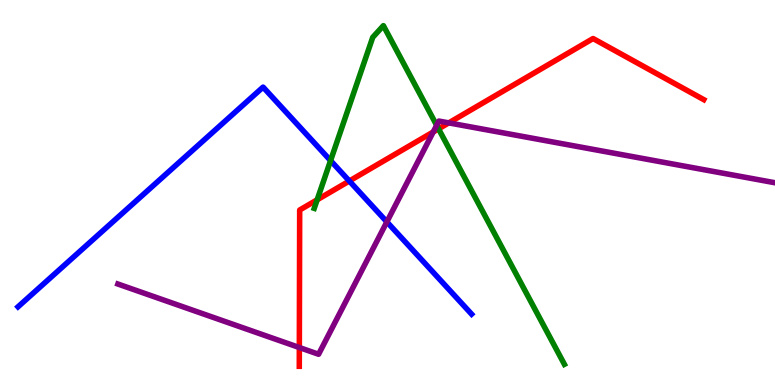[{'lines': ['blue', 'red'], 'intersections': [{'x': 4.51, 'y': 5.3}]}, {'lines': ['green', 'red'], 'intersections': [{'x': 4.09, 'y': 4.81}, {'x': 5.66, 'y': 6.65}]}, {'lines': ['purple', 'red'], 'intersections': [{'x': 3.86, 'y': 0.973}, {'x': 5.59, 'y': 6.57}, {'x': 5.79, 'y': 6.81}]}, {'lines': ['blue', 'green'], 'intersections': [{'x': 4.27, 'y': 5.83}]}, {'lines': ['blue', 'purple'], 'intersections': [{'x': 4.99, 'y': 4.24}]}, {'lines': ['green', 'purple'], 'intersections': [{'x': 5.63, 'y': 6.75}]}]